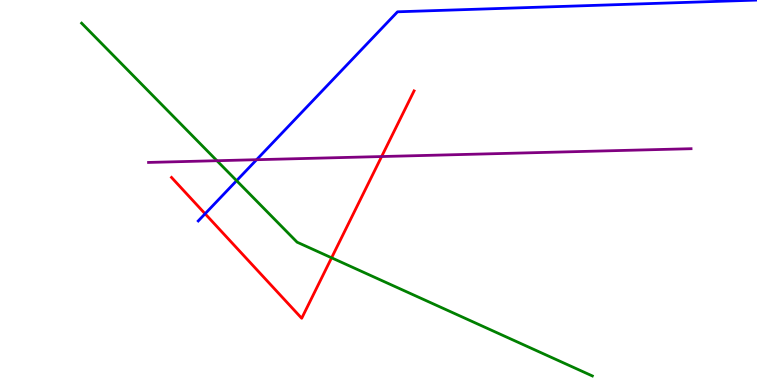[{'lines': ['blue', 'red'], 'intersections': [{'x': 2.65, 'y': 4.45}]}, {'lines': ['green', 'red'], 'intersections': [{'x': 4.28, 'y': 3.3}]}, {'lines': ['purple', 'red'], 'intersections': [{'x': 4.92, 'y': 5.93}]}, {'lines': ['blue', 'green'], 'intersections': [{'x': 3.05, 'y': 5.31}]}, {'lines': ['blue', 'purple'], 'intersections': [{'x': 3.31, 'y': 5.85}]}, {'lines': ['green', 'purple'], 'intersections': [{'x': 2.8, 'y': 5.83}]}]